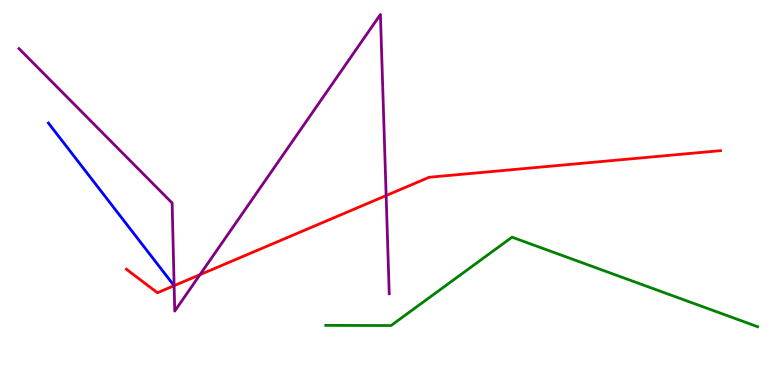[{'lines': ['blue', 'red'], 'intersections': []}, {'lines': ['green', 'red'], 'intersections': []}, {'lines': ['purple', 'red'], 'intersections': [{'x': 2.25, 'y': 2.58}, {'x': 2.58, 'y': 2.87}, {'x': 4.98, 'y': 4.92}]}, {'lines': ['blue', 'green'], 'intersections': []}, {'lines': ['blue', 'purple'], 'intersections': []}, {'lines': ['green', 'purple'], 'intersections': []}]